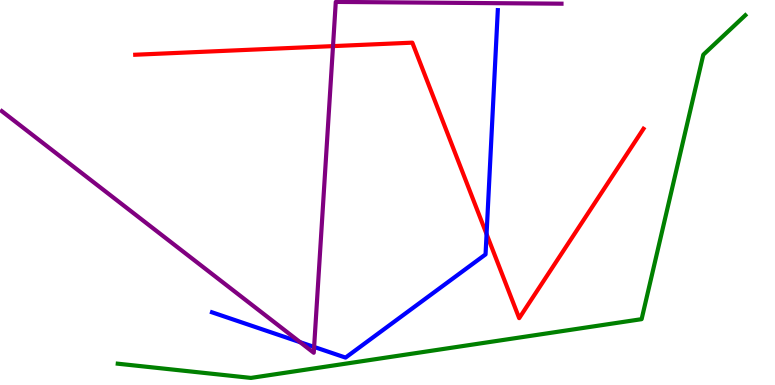[{'lines': ['blue', 'red'], 'intersections': [{'x': 6.28, 'y': 3.92}]}, {'lines': ['green', 'red'], 'intersections': []}, {'lines': ['purple', 'red'], 'intersections': [{'x': 4.3, 'y': 8.8}]}, {'lines': ['blue', 'green'], 'intersections': []}, {'lines': ['blue', 'purple'], 'intersections': [{'x': 3.87, 'y': 1.11}, {'x': 4.05, 'y': 0.989}]}, {'lines': ['green', 'purple'], 'intersections': []}]